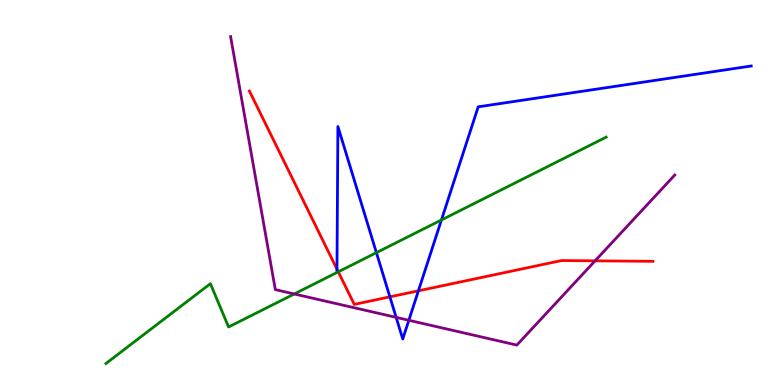[{'lines': ['blue', 'red'], 'intersections': [{'x': 4.35, 'y': 3.01}, {'x': 5.03, 'y': 2.29}, {'x': 5.4, 'y': 2.45}]}, {'lines': ['green', 'red'], 'intersections': [{'x': 4.36, 'y': 2.94}]}, {'lines': ['purple', 'red'], 'intersections': [{'x': 7.68, 'y': 3.23}]}, {'lines': ['blue', 'green'], 'intersections': [{'x': 4.86, 'y': 3.44}, {'x': 5.7, 'y': 4.29}]}, {'lines': ['blue', 'purple'], 'intersections': [{'x': 5.11, 'y': 1.76}, {'x': 5.28, 'y': 1.68}]}, {'lines': ['green', 'purple'], 'intersections': [{'x': 3.8, 'y': 2.36}]}]